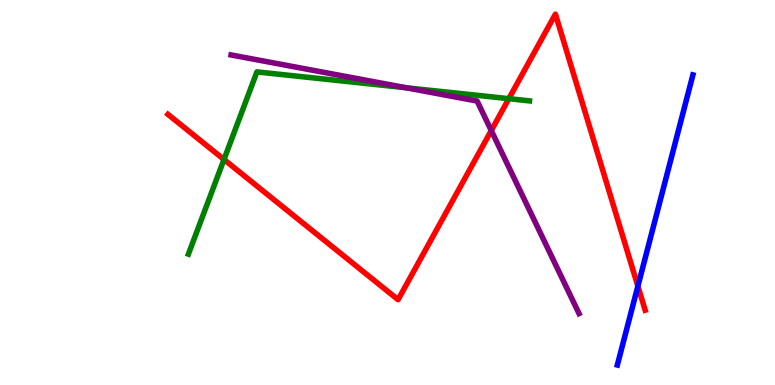[{'lines': ['blue', 'red'], 'intersections': [{'x': 8.23, 'y': 2.57}]}, {'lines': ['green', 'red'], 'intersections': [{'x': 2.89, 'y': 5.86}, {'x': 6.57, 'y': 7.44}]}, {'lines': ['purple', 'red'], 'intersections': [{'x': 6.34, 'y': 6.61}]}, {'lines': ['blue', 'green'], 'intersections': []}, {'lines': ['blue', 'purple'], 'intersections': []}, {'lines': ['green', 'purple'], 'intersections': [{'x': 5.24, 'y': 7.72}]}]